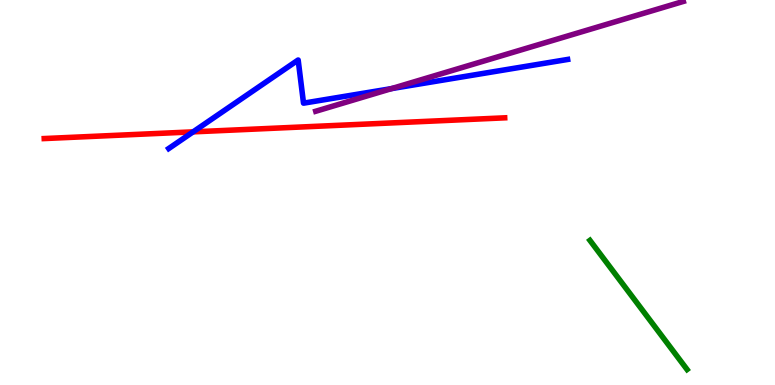[{'lines': ['blue', 'red'], 'intersections': [{'x': 2.49, 'y': 6.58}]}, {'lines': ['green', 'red'], 'intersections': []}, {'lines': ['purple', 'red'], 'intersections': []}, {'lines': ['blue', 'green'], 'intersections': []}, {'lines': ['blue', 'purple'], 'intersections': [{'x': 5.05, 'y': 7.7}]}, {'lines': ['green', 'purple'], 'intersections': []}]